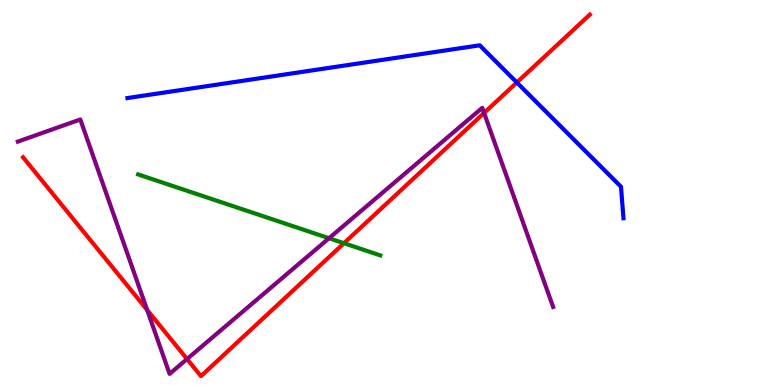[{'lines': ['blue', 'red'], 'intersections': [{'x': 6.67, 'y': 7.86}]}, {'lines': ['green', 'red'], 'intersections': [{'x': 4.44, 'y': 3.68}]}, {'lines': ['purple', 'red'], 'intersections': [{'x': 1.9, 'y': 1.95}, {'x': 2.41, 'y': 0.674}, {'x': 6.25, 'y': 7.07}]}, {'lines': ['blue', 'green'], 'intersections': []}, {'lines': ['blue', 'purple'], 'intersections': []}, {'lines': ['green', 'purple'], 'intersections': [{'x': 4.25, 'y': 3.81}]}]